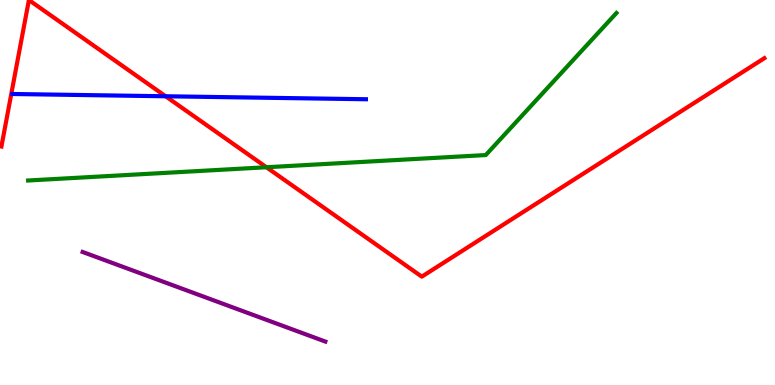[{'lines': ['blue', 'red'], 'intersections': [{'x': 2.14, 'y': 7.5}]}, {'lines': ['green', 'red'], 'intersections': [{'x': 3.44, 'y': 5.66}]}, {'lines': ['purple', 'red'], 'intersections': []}, {'lines': ['blue', 'green'], 'intersections': []}, {'lines': ['blue', 'purple'], 'intersections': []}, {'lines': ['green', 'purple'], 'intersections': []}]